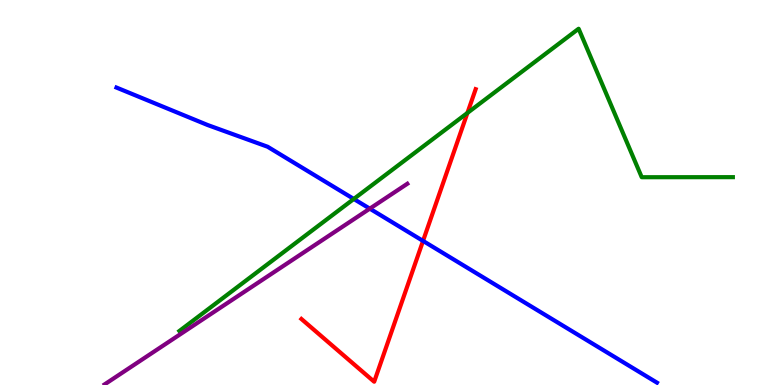[{'lines': ['blue', 'red'], 'intersections': [{'x': 5.46, 'y': 3.74}]}, {'lines': ['green', 'red'], 'intersections': [{'x': 6.03, 'y': 7.07}]}, {'lines': ['purple', 'red'], 'intersections': []}, {'lines': ['blue', 'green'], 'intersections': [{'x': 4.57, 'y': 4.83}]}, {'lines': ['blue', 'purple'], 'intersections': [{'x': 4.77, 'y': 4.58}]}, {'lines': ['green', 'purple'], 'intersections': []}]